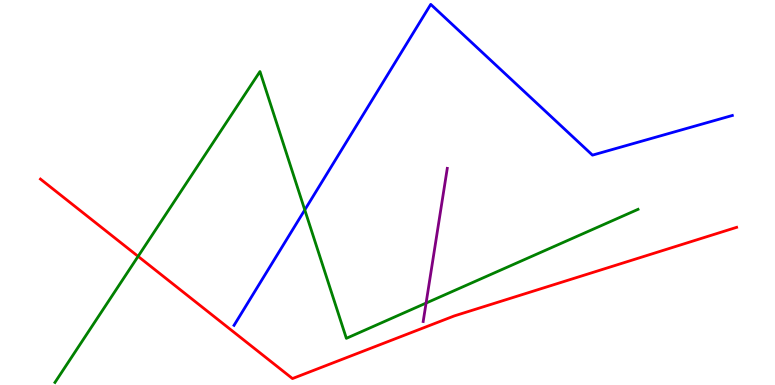[{'lines': ['blue', 'red'], 'intersections': []}, {'lines': ['green', 'red'], 'intersections': [{'x': 1.78, 'y': 3.34}]}, {'lines': ['purple', 'red'], 'intersections': []}, {'lines': ['blue', 'green'], 'intersections': [{'x': 3.93, 'y': 4.55}]}, {'lines': ['blue', 'purple'], 'intersections': []}, {'lines': ['green', 'purple'], 'intersections': [{'x': 5.5, 'y': 2.13}]}]